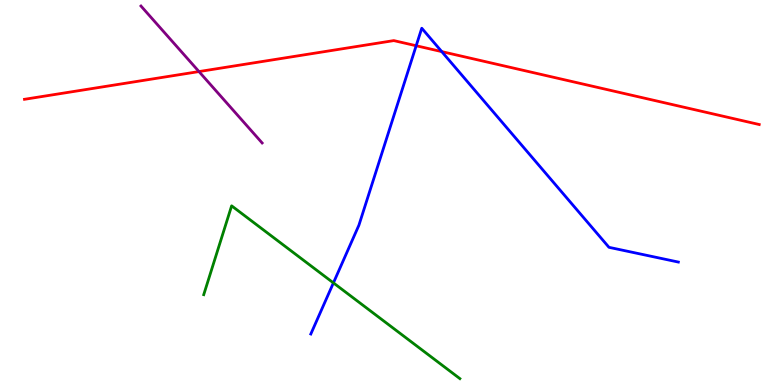[{'lines': ['blue', 'red'], 'intersections': [{'x': 5.37, 'y': 8.81}, {'x': 5.7, 'y': 8.66}]}, {'lines': ['green', 'red'], 'intersections': []}, {'lines': ['purple', 'red'], 'intersections': [{'x': 2.57, 'y': 8.14}]}, {'lines': ['blue', 'green'], 'intersections': [{'x': 4.3, 'y': 2.65}]}, {'lines': ['blue', 'purple'], 'intersections': []}, {'lines': ['green', 'purple'], 'intersections': []}]